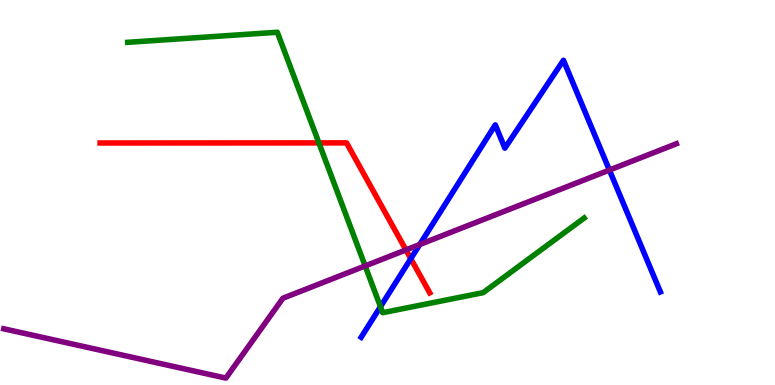[{'lines': ['blue', 'red'], 'intersections': [{'x': 5.3, 'y': 3.28}]}, {'lines': ['green', 'red'], 'intersections': [{'x': 4.12, 'y': 6.29}]}, {'lines': ['purple', 'red'], 'intersections': [{'x': 5.24, 'y': 3.51}]}, {'lines': ['blue', 'green'], 'intersections': [{'x': 4.91, 'y': 2.03}]}, {'lines': ['blue', 'purple'], 'intersections': [{'x': 5.42, 'y': 3.65}, {'x': 7.86, 'y': 5.58}]}, {'lines': ['green', 'purple'], 'intersections': [{'x': 4.71, 'y': 3.09}]}]